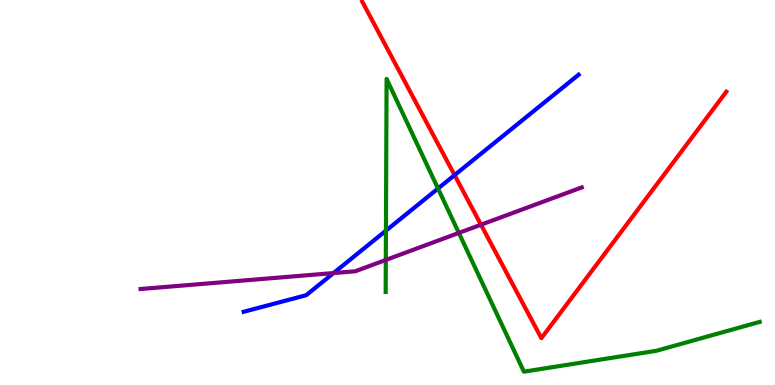[{'lines': ['blue', 'red'], 'intersections': [{'x': 5.87, 'y': 5.45}]}, {'lines': ['green', 'red'], 'intersections': []}, {'lines': ['purple', 'red'], 'intersections': [{'x': 6.21, 'y': 4.16}]}, {'lines': ['blue', 'green'], 'intersections': [{'x': 4.98, 'y': 4.01}, {'x': 5.65, 'y': 5.1}]}, {'lines': ['blue', 'purple'], 'intersections': [{'x': 4.3, 'y': 2.91}]}, {'lines': ['green', 'purple'], 'intersections': [{'x': 4.98, 'y': 3.25}, {'x': 5.92, 'y': 3.95}]}]